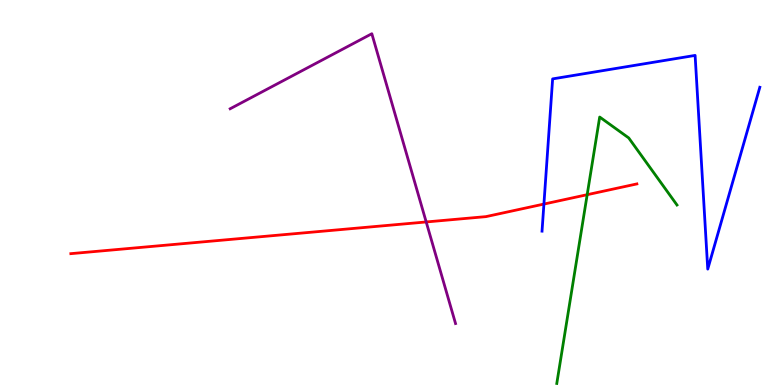[{'lines': ['blue', 'red'], 'intersections': [{'x': 7.02, 'y': 4.7}]}, {'lines': ['green', 'red'], 'intersections': [{'x': 7.58, 'y': 4.94}]}, {'lines': ['purple', 'red'], 'intersections': [{'x': 5.5, 'y': 4.23}]}, {'lines': ['blue', 'green'], 'intersections': []}, {'lines': ['blue', 'purple'], 'intersections': []}, {'lines': ['green', 'purple'], 'intersections': []}]